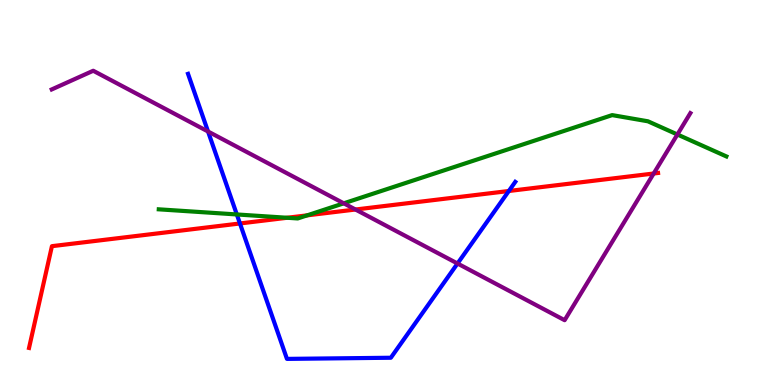[{'lines': ['blue', 'red'], 'intersections': [{'x': 3.1, 'y': 4.2}, {'x': 6.57, 'y': 5.04}]}, {'lines': ['green', 'red'], 'intersections': [{'x': 3.71, 'y': 4.34}, {'x': 3.96, 'y': 4.41}]}, {'lines': ['purple', 'red'], 'intersections': [{'x': 4.59, 'y': 4.56}, {'x': 8.43, 'y': 5.49}]}, {'lines': ['blue', 'green'], 'intersections': [{'x': 3.06, 'y': 4.43}]}, {'lines': ['blue', 'purple'], 'intersections': [{'x': 2.68, 'y': 6.58}, {'x': 5.9, 'y': 3.16}]}, {'lines': ['green', 'purple'], 'intersections': [{'x': 4.44, 'y': 4.72}, {'x': 8.74, 'y': 6.51}]}]